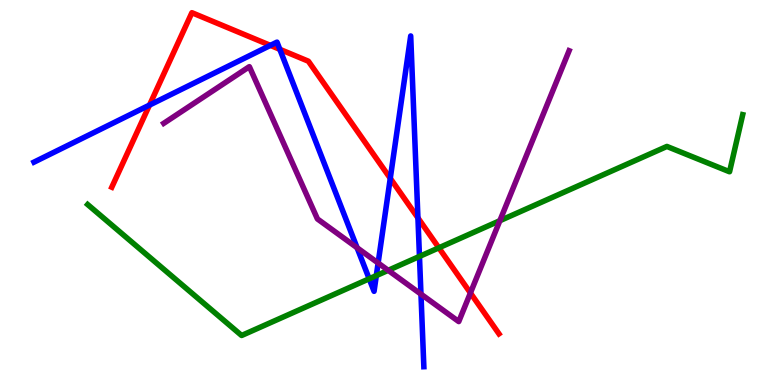[{'lines': ['blue', 'red'], 'intersections': [{'x': 1.93, 'y': 7.27}, {'x': 3.49, 'y': 8.82}, {'x': 3.61, 'y': 8.72}, {'x': 5.04, 'y': 5.37}, {'x': 5.39, 'y': 4.34}]}, {'lines': ['green', 'red'], 'intersections': [{'x': 5.66, 'y': 3.56}]}, {'lines': ['purple', 'red'], 'intersections': [{'x': 6.07, 'y': 2.39}]}, {'lines': ['blue', 'green'], 'intersections': [{'x': 4.76, 'y': 2.76}, {'x': 4.86, 'y': 2.84}, {'x': 5.41, 'y': 3.34}]}, {'lines': ['blue', 'purple'], 'intersections': [{'x': 4.61, 'y': 3.56}, {'x': 4.88, 'y': 3.17}, {'x': 5.43, 'y': 2.36}]}, {'lines': ['green', 'purple'], 'intersections': [{'x': 5.01, 'y': 2.98}, {'x': 6.45, 'y': 4.27}]}]